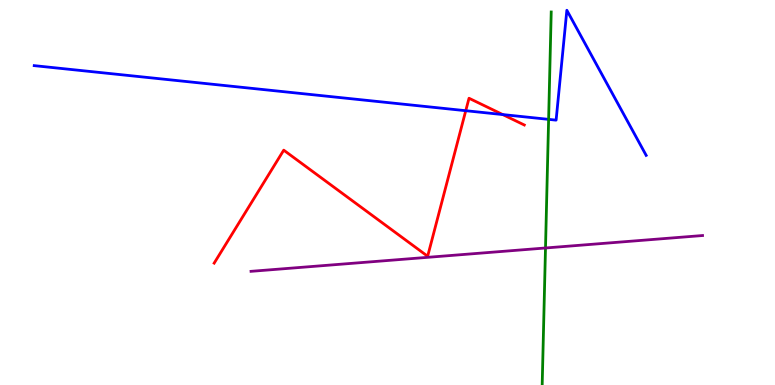[{'lines': ['blue', 'red'], 'intersections': [{'x': 6.01, 'y': 7.12}, {'x': 6.49, 'y': 7.02}]}, {'lines': ['green', 'red'], 'intersections': []}, {'lines': ['purple', 'red'], 'intersections': []}, {'lines': ['blue', 'green'], 'intersections': [{'x': 7.08, 'y': 6.9}]}, {'lines': ['blue', 'purple'], 'intersections': []}, {'lines': ['green', 'purple'], 'intersections': [{'x': 7.04, 'y': 3.56}]}]